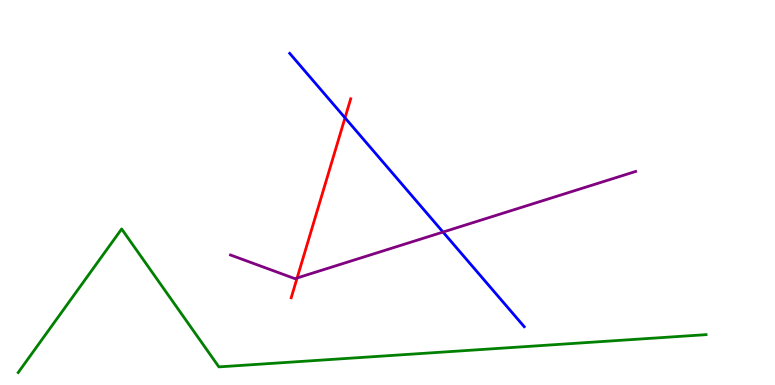[{'lines': ['blue', 'red'], 'intersections': [{'x': 4.45, 'y': 6.94}]}, {'lines': ['green', 'red'], 'intersections': []}, {'lines': ['purple', 'red'], 'intersections': [{'x': 3.83, 'y': 2.78}]}, {'lines': ['blue', 'green'], 'intersections': []}, {'lines': ['blue', 'purple'], 'intersections': [{'x': 5.72, 'y': 3.97}]}, {'lines': ['green', 'purple'], 'intersections': []}]